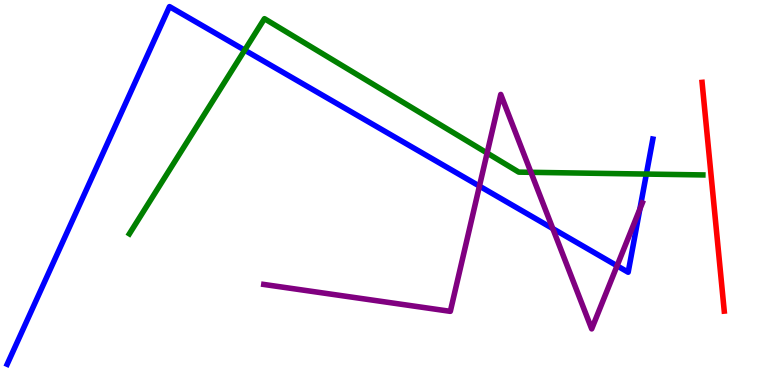[{'lines': ['blue', 'red'], 'intersections': []}, {'lines': ['green', 'red'], 'intersections': []}, {'lines': ['purple', 'red'], 'intersections': []}, {'lines': ['blue', 'green'], 'intersections': [{'x': 3.16, 'y': 8.7}, {'x': 8.34, 'y': 5.48}]}, {'lines': ['blue', 'purple'], 'intersections': [{'x': 6.19, 'y': 5.17}, {'x': 7.13, 'y': 4.06}, {'x': 7.96, 'y': 3.1}, {'x': 8.26, 'y': 4.57}]}, {'lines': ['green', 'purple'], 'intersections': [{'x': 6.29, 'y': 6.02}, {'x': 6.85, 'y': 5.52}]}]